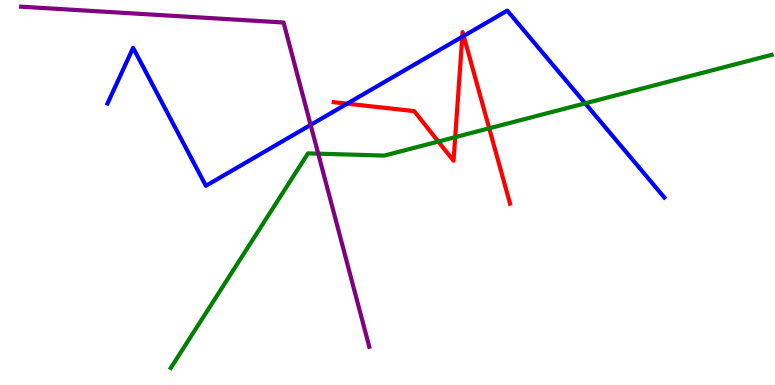[{'lines': ['blue', 'red'], 'intersections': [{'x': 4.48, 'y': 7.31}, {'x': 5.96, 'y': 9.04}, {'x': 5.98, 'y': 9.07}]}, {'lines': ['green', 'red'], 'intersections': [{'x': 5.66, 'y': 6.32}, {'x': 5.87, 'y': 6.44}, {'x': 6.31, 'y': 6.67}]}, {'lines': ['purple', 'red'], 'intersections': []}, {'lines': ['blue', 'green'], 'intersections': [{'x': 7.55, 'y': 7.32}]}, {'lines': ['blue', 'purple'], 'intersections': [{'x': 4.01, 'y': 6.76}]}, {'lines': ['green', 'purple'], 'intersections': [{'x': 4.11, 'y': 6.01}]}]